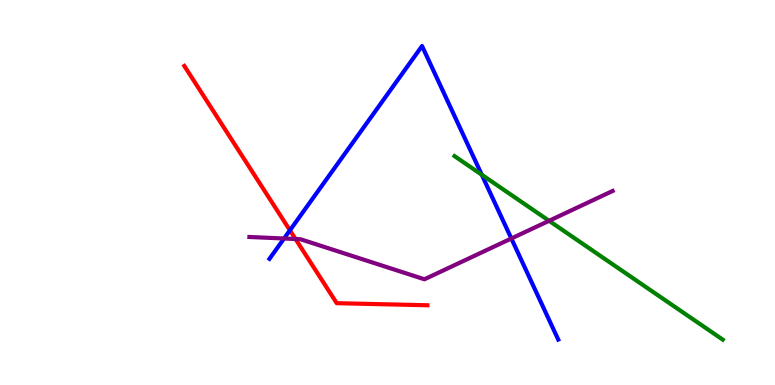[{'lines': ['blue', 'red'], 'intersections': [{'x': 3.74, 'y': 4.02}]}, {'lines': ['green', 'red'], 'intersections': []}, {'lines': ['purple', 'red'], 'intersections': [{'x': 3.81, 'y': 3.79}]}, {'lines': ['blue', 'green'], 'intersections': [{'x': 6.22, 'y': 5.46}]}, {'lines': ['blue', 'purple'], 'intersections': [{'x': 3.67, 'y': 3.81}, {'x': 6.6, 'y': 3.81}]}, {'lines': ['green', 'purple'], 'intersections': [{'x': 7.08, 'y': 4.27}]}]